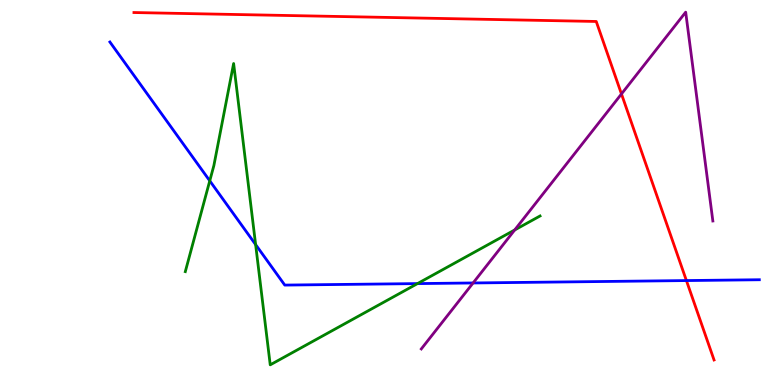[{'lines': ['blue', 'red'], 'intersections': [{'x': 8.86, 'y': 2.71}]}, {'lines': ['green', 'red'], 'intersections': []}, {'lines': ['purple', 'red'], 'intersections': [{'x': 8.02, 'y': 7.56}]}, {'lines': ['blue', 'green'], 'intersections': [{'x': 2.71, 'y': 5.3}, {'x': 3.3, 'y': 3.65}, {'x': 5.39, 'y': 2.63}]}, {'lines': ['blue', 'purple'], 'intersections': [{'x': 6.1, 'y': 2.65}]}, {'lines': ['green', 'purple'], 'intersections': [{'x': 6.64, 'y': 4.03}]}]